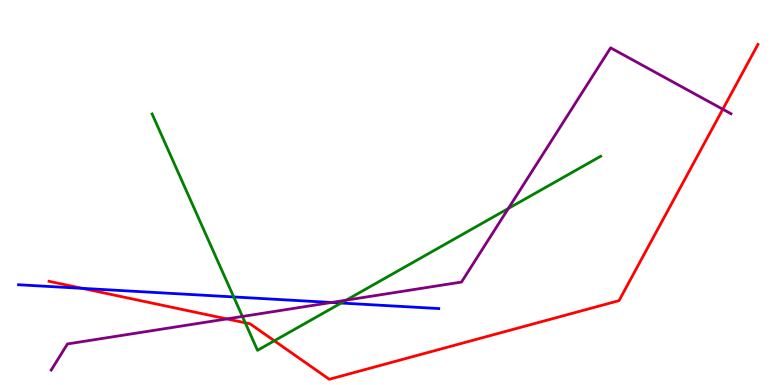[{'lines': ['blue', 'red'], 'intersections': [{'x': 1.06, 'y': 2.51}]}, {'lines': ['green', 'red'], 'intersections': [{'x': 3.16, 'y': 1.62}, {'x': 3.54, 'y': 1.15}]}, {'lines': ['purple', 'red'], 'intersections': [{'x': 2.93, 'y': 1.72}, {'x': 9.33, 'y': 7.16}]}, {'lines': ['blue', 'green'], 'intersections': [{'x': 3.02, 'y': 2.29}, {'x': 4.4, 'y': 2.13}]}, {'lines': ['blue', 'purple'], 'intersections': [{'x': 4.28, 'y': 2.14}]}, {'lines': ['green', 'purple'], 'intersections': [{'x': 3.13, 'y': 1.78}, {'x': 4.47, 'y': 2.2}, {'x': 6.56, 'y': 4.59}]}]